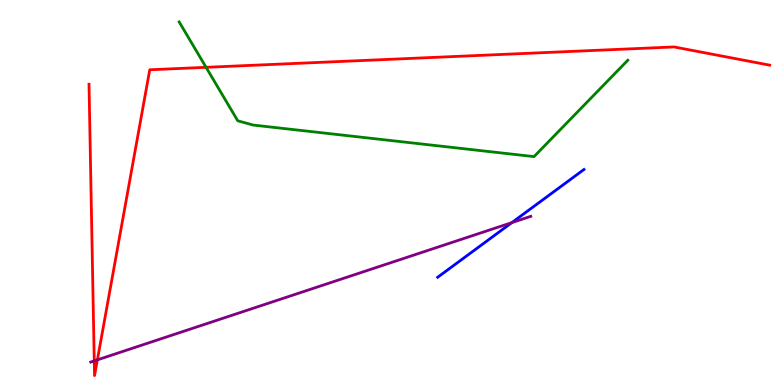[{'lines': ['blue', 'red'], 'intersections': []}, {'lines': ['green', 'red'], 'intersections': [{'x': 2.66, 'y': 8.25}]}, {'lines': ['purple', 'red'], 'intersections': [{'x': 1.22, 'y': 0.626}, {'x': 1.26, 'y': 0.653}]}, {'lines': ['blue', 'green'], 'intersections': []}, {'lines': ['blue', 'purple'], 'intersections': [{'x': 6.6, 'y': 4.22}]}, {'lines': ['green', 'purple'], 'intersections': []}]